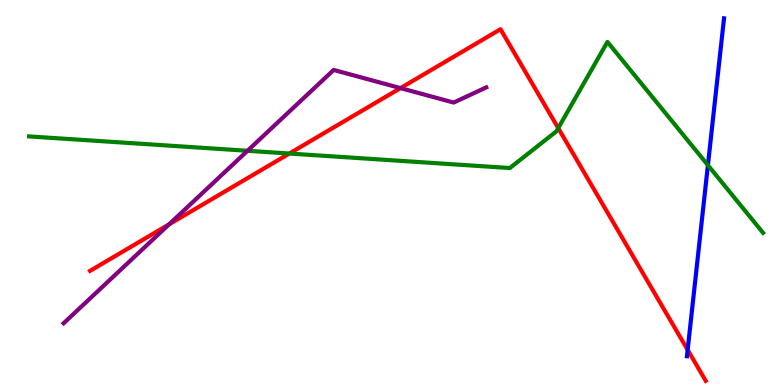[{'lines': ['blue', 'red'], 'intersections': [{'x': 8.87, 'y': 0.914}]}, {'lines': ['green', 'red'], 'intersections': [{'x': 3.73, 'y': 6.01}, {'x': 7.2, 'y': 6.67}]}, {'lines': ['purple', 'red'], 'intersections': [{'x': 2.18, 'y': 4.17}, {'x': 5.17, 'y': 7.71}]}, {'lines': ['blue', 'green'], 'intersections': [{'x': 9.13, 'y': 5.71}]}, {'lines': ['blue', 'purple'], 'intersections': []}, {'lines': ['green', 'purple'], 'intersections': [{'x': 3.19, 'y': 6.08}]}]